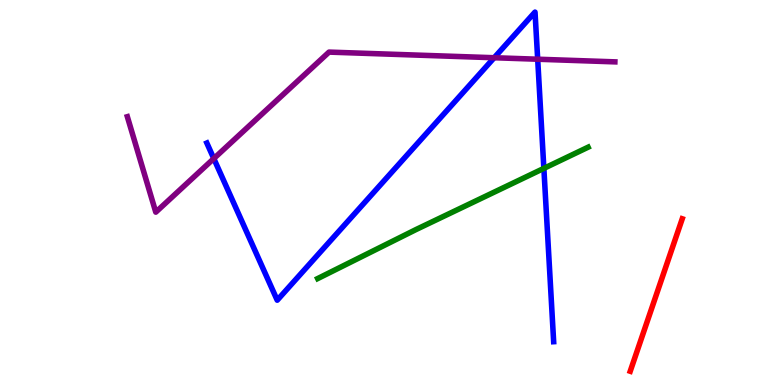[{'lines': ['blue', 'red'], 'intersections': []}, {'lines': ['green', 'red'], 'intersections': []}, {'lines': ['purple', 'red'], 'intersections': []}, {'lines': ['blue', 'green'], 'intersections': [{'x': 7.02, 'y': 5.63}]}, {'lines': ['blue', 'purple'], 'intersections': [{'x': 2.76, 'y': 5.88}, {'x': 6.38, 'y': 8.5}, {'x': 6.94, 'y': 8.46}]}, {'lines': ['green', 'purple'], 'intersections': []}]